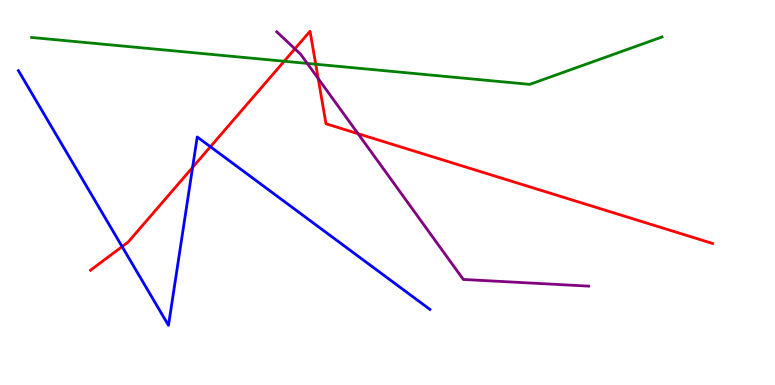[{'lines': ['blue', 'red'], 'intersections': [{'x': 1.58, 'y': 3.59}, {'x': 2.48, 'y': 5.65}, {'x': 2.72, 'y': 6.19}]}, {'lines': ['green', 'red'], 'intersections': [{'x': 3.67, 'y': 8.41}, {'x': 4.07, 'y': 8.33}]}, {'lines': ['purple', 'red'], 'intersections': [{'x': 3.8, 'y': 8.73}, {'x': 4.11, 'y': 7.96}, {'x': 4.62, 'y': 6.53}]}, {'lines': ['blue', 'green'], 'intersections': []}, {'lines': ['blue', 'purple'], 'intersections': []}, {'lines': ['green', 'purple'], 'intersections': [{'x': 3.96, 'y': 8.35}]}]